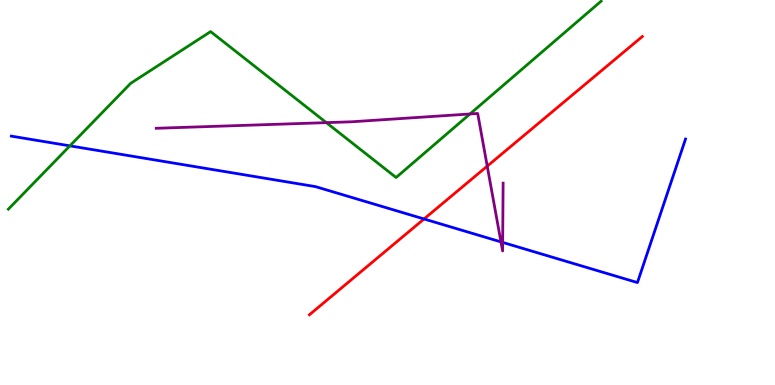[{'lines': ['blue', 'red'], 'intersections': [{'x': 5.47, 'y': 4.31}]}, {'lines': ['green', 'red'], 'intersections': []}, {'lines': ['purple', 'red'], 'intersections': [{'x': 6.29, 'y': 5.68}]}, {'lines': ['blue', 'green'], 'intersections': [{'x': 0.902, 'y': 6.21}]}, {'lines': ['blue', 'purple'], 'intersections': [{'x': 6.46, 'y': 3.72}, {'x': 6.49, 'y': 3.7}]}, {'lines': ['green', 'purple'], 'intersections': [{'x': 4.21, 'y': 6.81}, {'x': 6.06, 'y': 7.04}]}]